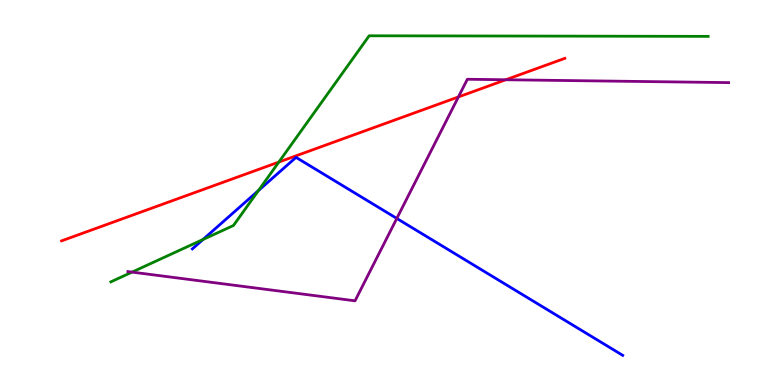[{'lines': ['blue', 'red'], 'intersections': []}, {'lines': ['green', 'red'], 'intersections': [{'x': 3.6, 'y': 5.79}]}, {'lines': ['purple', 'red'], 'intersections': [{'x': 5.91, 'y': 7.48}, {'x': 6.53, 'y': 7.93}]}, {'lines': ['blue', 'green'], 'intersections': [{'x': 2.62, 'y': 3.78}, {'x': 3.33, 'y': 5.05}]}, {'lines': ['blue', 'purple'], 'intersections': [{'x': 5.12, 'y': 4.33}]}, {'lines': ['green', 'purple'], 'intersections': [{'x': 1.7, 'y': 2.93}]}]